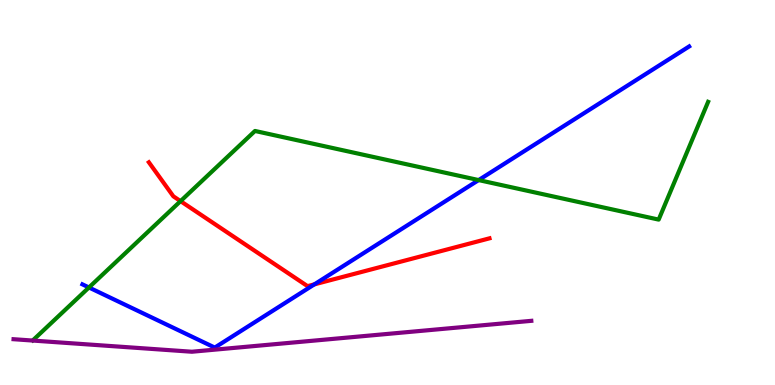[{'lines': ['blue', 'red'], 'intersections': [{'x': 4.06, 'y': 2.61}]}, {'lines': ['green', 'red'], 'intersections': [{'x': 2.33, 'y': 4.78}]}, {'lines': ['purple', 'red'], 'intersections': []}, {'lines': ['blue', 'green'], 'intersections': [{'x': 1.15, 'y': 2.53}, {'x': 6.18, 'y': 5.32}]}, {'lines': ['blue', 'purple'], 'intersections': []}, {'lines': ['green', 'purple'], 'intersections': []}]